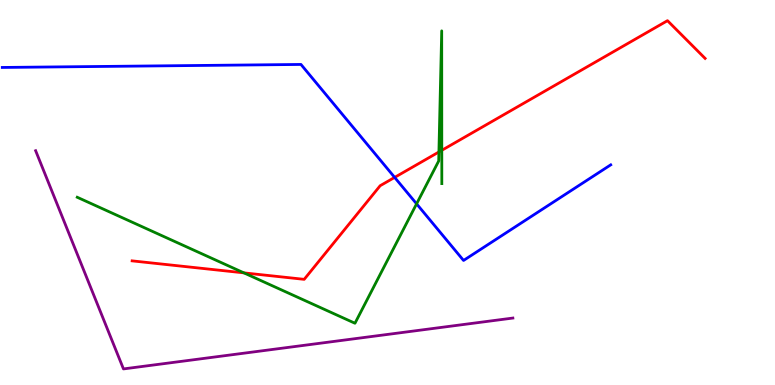[{'lines': ['blue', 'red'], 'intersections': [{'x': 5.09, 'y': 5.39}]}, {'lines': ['green', 'red'], 'intersections': [{'x': 3.15, 'y': 2.91}, {'x': 5.66, 'y': 6.05}, {'x': 5.7, 'y': 6.1}]}, {'lines': ['purple', 'red'], 'intersections': []}, {'lines': ['blue', 'green'], 'intersections': [{'x': 5.38, 'y': 4.71}]}, {'lines': ['blue', 'purple'], 'intersections': []}, {'lines': ['green', 'purple'], 'intersections': []}]